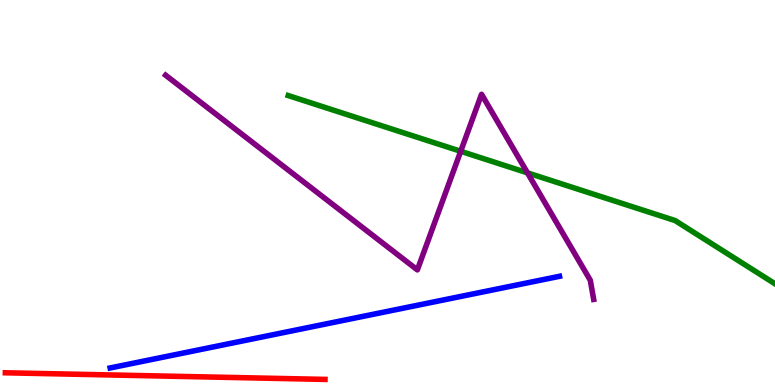[{'lines': ['blue', 'red'], 'intersections': []}, {'lines': ['green', 'red'], 'intersections': []}, {'lines': ['purple', 'red'], 'intersections': []}, {'lines': ['blue', 'green'], 'intersections': []}, {'lines': ['blue', 'purple'], 'intersections': []}, {'lines': ['green', 'purple'], 'intersections': [{'x': 5.94, 'y': 6.07}, {'x': 6.81, 'y': 5.51}]}]